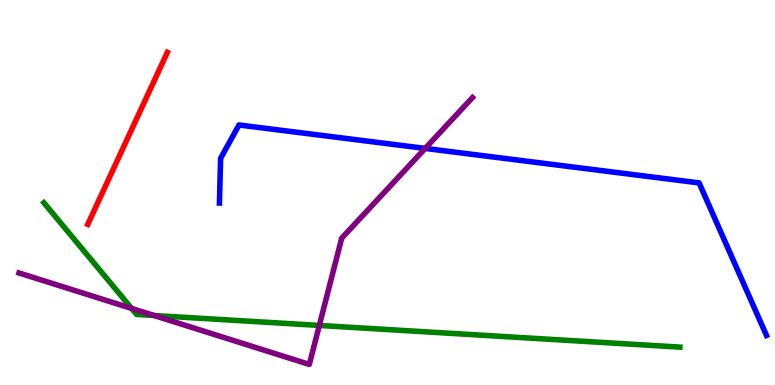[{'lines': ['blue', 'red'], 'intersections': []}, {'lines': ['green', 'red'], 'intersections': []}, {'lines': ['purple', 'red'], 'intersections': []}, {'lines': ['blue', 'green'], 'intersections': []}, {'lines': ['blue', 'purple'], 'intersections': [{'x': 5.49, 'y': 6.15}]}, {'lines': ['green', 'purple'], 'intersections': [{'x': 1.7, 'y': 1.99}, {'x': 1.99, 'y': 1.81}, {'x': 4.12, 'y': 1.55}]}]